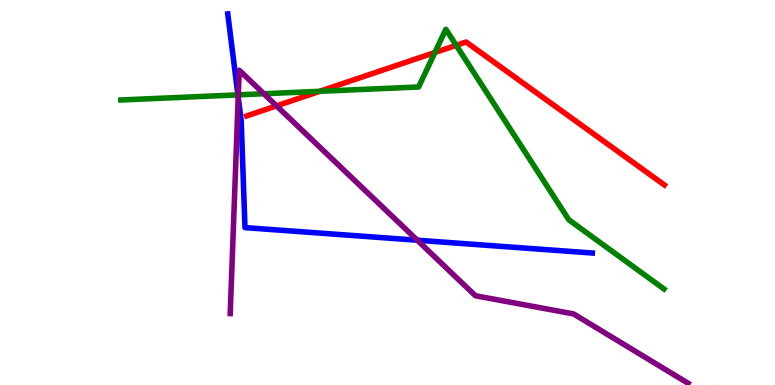[{'lines': ['blue', 'red'], 'intersections': []}, {'lines': ['green', 'red'], 'intersections': [{'x': 4.13, 'y': 7.63}, {'x': 5.61, 'y': 8.64}, {'x': 5.89, 'y': 8.82}]}, {'lines': ['purple', 'red'], 'intersections': [{'x': 3.57, 'y': 7.25}]}, {'lines': ['blue', 'green'], 'intersections': [{'x': 3.07, 'y': 7.54}]}, {'lines': ['blue', 'purple'], 'intersections': [{'x': 3.07, 'y': 7.48}, {'x': 5.38, 'y': 3.76}]}, {'lines': ['green', 'purple'], 'intersections': [{'x': 3.07, 'y': 7.54}, {'x': 3.4, 'y': 7.57}]}]